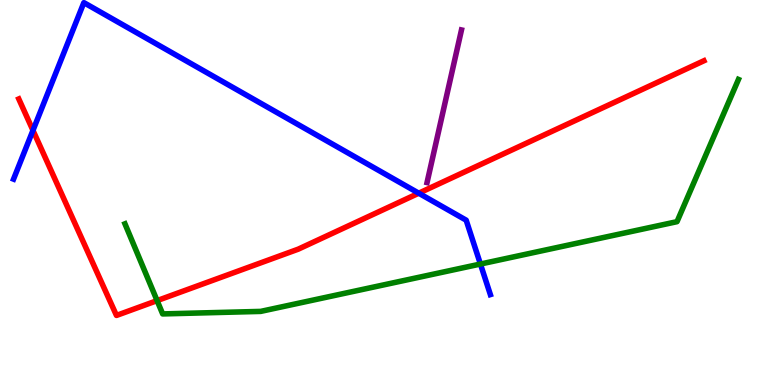[{'lines': ['blue', 'red'], 'intersections': [{'x': 0.425, 'y': 6.61}, {'x': 5.4, 'y': 4.98}]}, {'lines': ['green', 'red'], 'intersections': [{'x': 2.03, 'y': 2.19}]}, {'lines': ['purple', 'red'], 'intersections': []}, {'lines': ['blue', 'green'], 'intersections': [{'x': 6.2, 'y': 3.14}]}, {'lines': ['blue', 'purple'], 'intersections': []}, {'lines': ['green', 'purple'], 'intersections': []}]